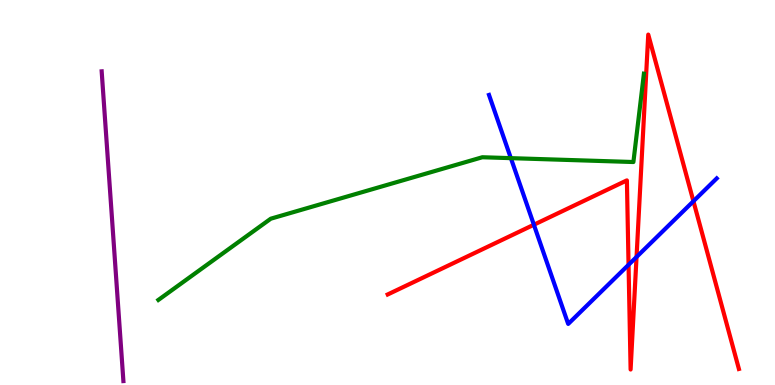[{'lines': ['blue', 'red'], 'intersections': [{'x': 6.89, 'y': 4.16}, {'x': 8.11, 'y': 3.12}, {'x': 8.21, 'y': 3.33}, {'x': 8.95, 'y': 4.77}]}, {'lines': ['green', 'red'], 'intersections': []}, {'lines': ['purple', 'red'], 'intersections': []}, {'lines': ['blue', 'green'], 'intersections': [{'x': 6.59, 'y': 5.89}]}, {'lines': ['blue', 'purple'], 'intersections': []}, {'lines': ['green', 'purple'], 'intersections': []}]